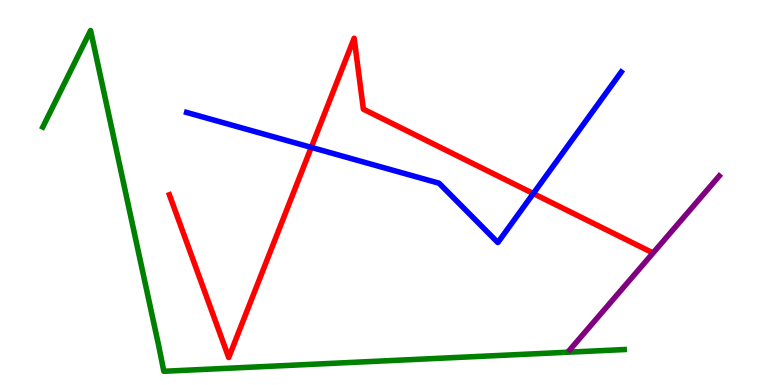[{'lines': ['blue', 'red'], 'intersections': [{'x': 4.02, 'y': 6.17}, {'x': 6.88, 'y': 4.97}]}, {'lines': ['green', 'red'], 'intersections': []}, {'lines': ['purple', 'red'], 'intersections': []}, {'lines': ['blue', 'green'], 'intersections': []}, {'lines': ['blue', 'purple'], 'intersections': []}, {'lines': ['green', 'purple'], 'intersections': []}]